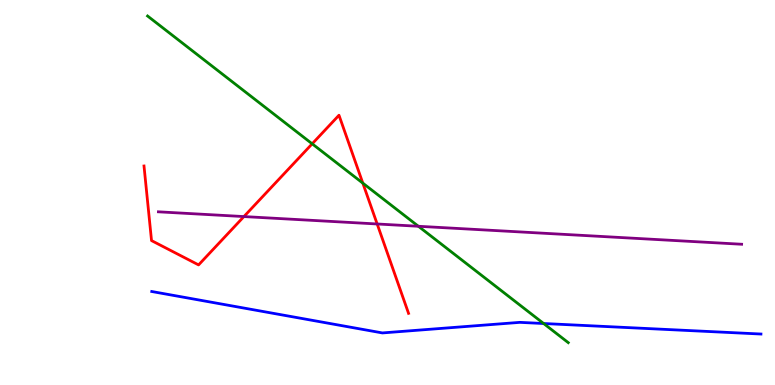[{'lines': ['blue', 'red'], 'intersections': []}, {'lines': ['green', 'red'], 'intersections': [{'x': 4.03, 'y': 6.26}, {'x': 4.68, 'y': 5.24}]}, {'lines': ['purple', 'red'], 'intersections': [{'x': 3.15, 'y': 4.37}, {'x': 4.87, 'y': 4.18}]}, {'lines': ['blue', 'green'], 'intersections': [{'x': 7.01, 'y': 1.6}]}, {'lines': ['blue', 'purple'], 'intersections': []}, {'lines': ['green', 'purple'], 'intersections': [{'x': 5.4, 'y': 4.12}]}]